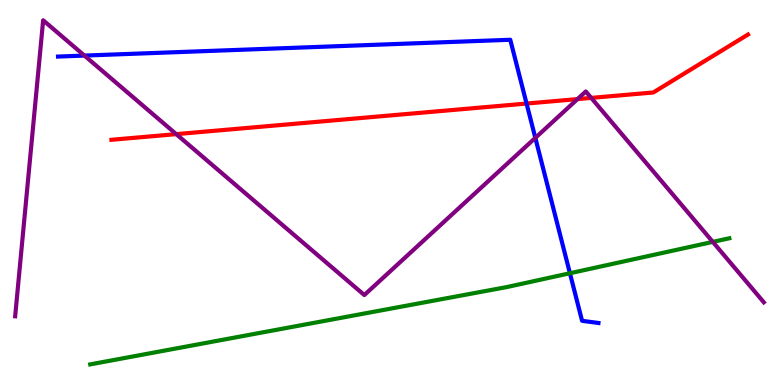[{'lines': ['blue', 'red'], 'intersections': [{'x': 6.79, 'y': 7.31}]}, {'lines': ['green', 'red'], 'intersections': []}, {'lines': ['purple', 'red'], 'intersections': [{'x': 2.27, 'y': 6.52}, {'x': 7.45, 'y': 7.43}, {'x': 7.63, 'y': 7.46}]}, {'lines': ['blue', 'green'], 'intersections': [{'x': 7.35, 'y': 2.9}]}, {'lines': ['blue', 'purple'], 'intersections': [{'x': 1.09, 'y': 8.56}, {'x': 6.91, 'y': 6.42}]}, {'lines': ['green', 'purple'], 'intersections': [{'x': 9.2, 'y': 3.72}]}]